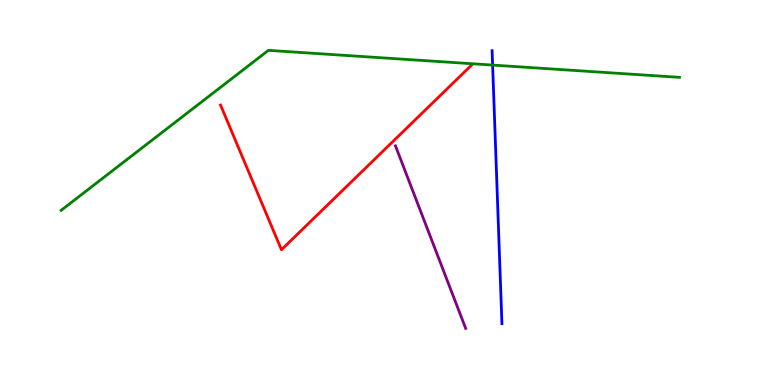[{'lines': ['blue', 'red'], 'intersections': []}, {'lines': ['green', 'red'], 'intersections': []}, {'lines': ['purple', 'red'], 'intersections': []}, {'lines': ['blue', 'green'], 'intersections': [{'x': 6.36, 'y': 8.31}]}, {'lines': ['blue', 'purple'], 'intersections': []}, {'lines': ['green', 'purple'], 'intersections': []}]